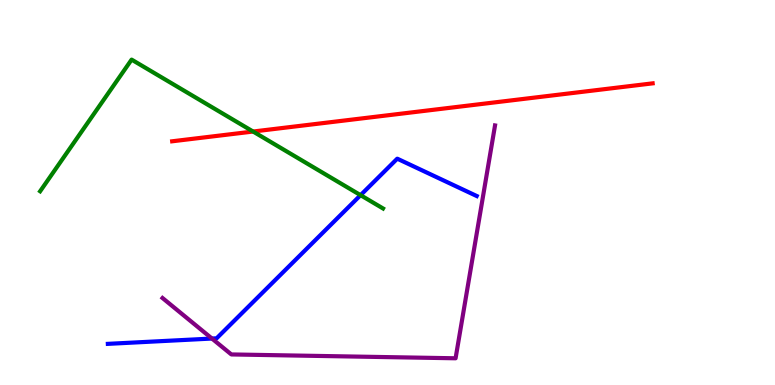[{'lines': ['blue', 'red'], 'intersections': []}, {'lines': ['green', 'red'], 'intersections': [{'x': 3.27, 'y': 6.58}]}, {'lines': ['purple', 'red'], 'intersections': []}, {'lines': ['blue', 'green'], 'intersections': [{'x': 4.65, 'y': 4.93}]}, {'lines': ['blue', 'purple'], 'intersections': [{'x': 2.73, 'y': 1.21}]}, {'lines': ['green', 'purple'], 'intersections': []}]